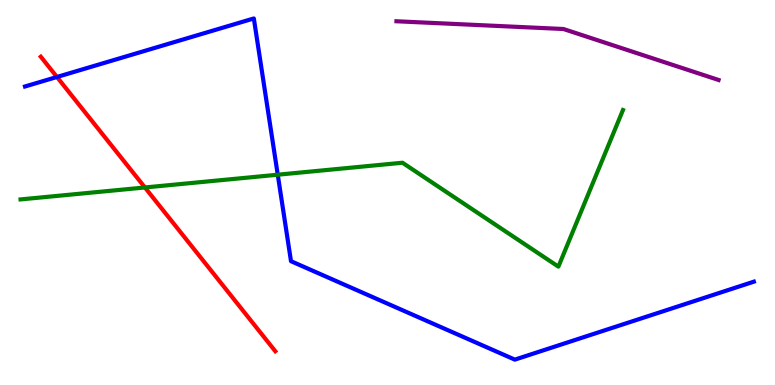[{'lines': ['blue', 'red'], 'intersections': [{'x': 0.735, 'y': 8.0}]}, {'lines': ['green', 'red'], 'intersections': [{'x': 1.87, 'y': 5.13}]}, {'lines': ['purple', 'red'], 'intersections': []}, {'lines': ['blue', 'green'], 'intersections': [{'x': 3.58, 'y': 5.46}]}, {'lines': ['blue', 'purple'], 'intersections': []}, {'lines': ['green', 'purple'], 'intersections': []}]